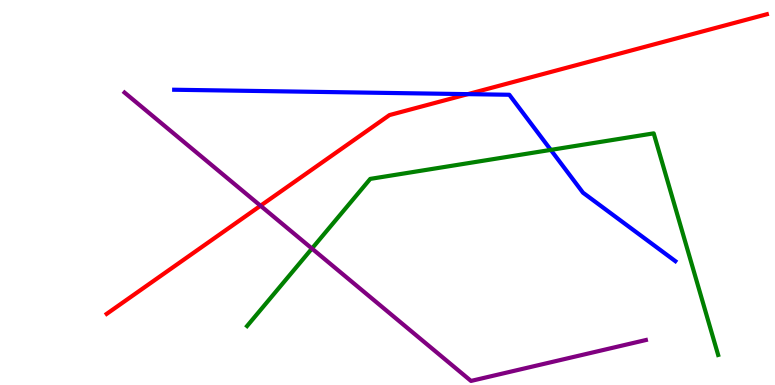[{'lines': ['blue', 'red'], 'intersections': [{'x': 6.04, 'y': 7.55}]}, {'lines': ['green', 'red'], 'intersections': []}, {'lines': ['purple', 'red'], 'intersections': [{'x': 3.36, 'y': 4.66}]}, {'lines': ['blue', 'green'], 'intersections': [{'x': 7.11, 'y': 6.11}]}, {'lines': ['blue', 'purple'], 'intersections': []}, {'lines': ['green', 'purple'], 'intersections': [{'x': 4.03, 'y': 3.54}]}]